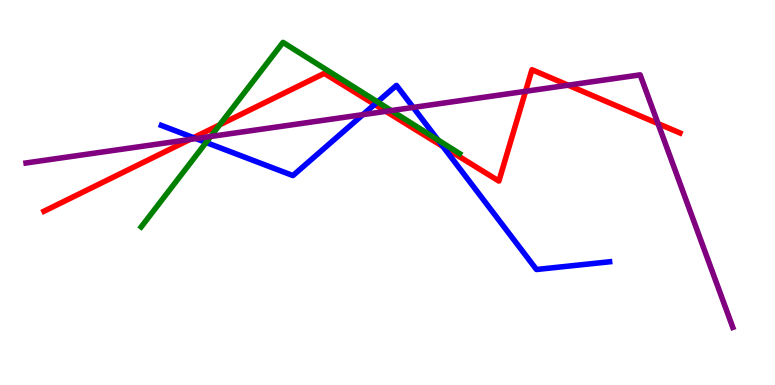[{'lines': ['blue', 'red'], 'intersections': [{'x': 2.5, 'y': 6.42}, {'x': 4.83, 'y': 7.29}, {'x': 5.72, 'y': 6.19}]}, {'lines': ['green', 'red'], 'intersections': [{'x': 2.83, 'y': 6.76}]}, {'lines': ['purple', 'red'], 'intersections': [{'x': 2.45, 'y': 6.38}, {'x': 4.98, 'y': 7.11}, {'x': 6.78, 'y': 7.63}, {'x': 7.33, 'y': 7.79}, {'x': 8.49, 'y': 6.79}]}, {'lines': ['blue', 'green'], 'intersections': [{'x': 2.66, 'y': 6.3}, {'x': 4.87, 'y': 7.35}, {'x': 5.65, 'y': 6.37}]}, {'lines': ['blue', 'purple'], 'intersections': [{'x': 2.53, 'y': 6.4}, {'x': 4.68, 'y': 7.02}, {'x': 5.33, 'y': 7.21}]}, {'lines': ['green', 'purple'], 'intersections': [{'x': 2.72, 'y': 6.46}, {'x': 5.05, 'y': 7.13}]}]